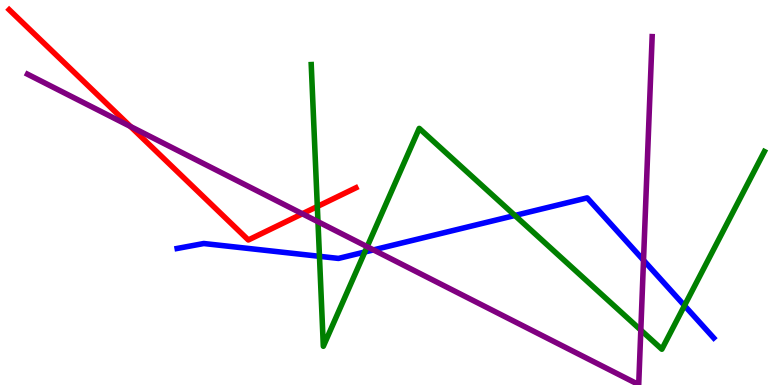[{'lines': ['blue', 'red'], 'intersections': []}, {'lines': ['green', 'red'], 'intersections': [{'x': 4.09, 'y': 4.64}]}, {'lines': ['purple', 'red'], 'intersections': [{'x': 1.68, 'y': 6.71}, {'x': 3.9, 'y': 4.45}]}, {'lines': ['blue', 'green'], 'intersections': [{'x': 4.12, 'y': 3.34}, {'x': 4.71, 'y': 3.45}, {'x': 6.64, 'y': 4.4}, {'x': 8.83, 'y': 2.06}]}, {'lines': ['blue', 'purple'], 'intersections': [{'x': 4.82, 'y': 3.51}, {'x': 8.3, 'y': 3.24}]}, {'lines': ['green', 'purple'], 'intersections': [{'x': 4.1, 'y': 4.24}, {'x': 4.74, 'y': 3.59}, {'x': 8.27, 'y': 1.43}]}]